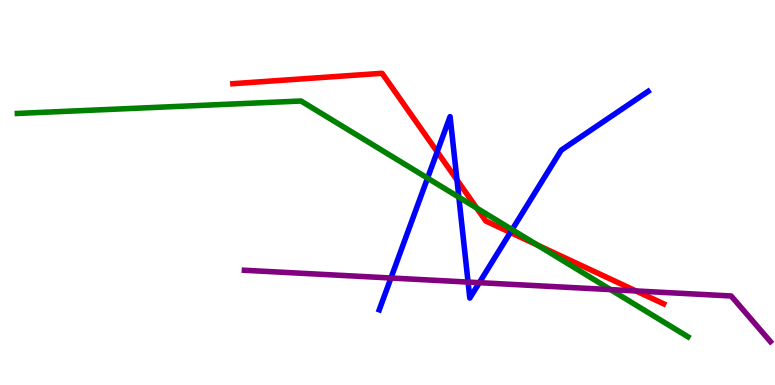[{'lines': ['blue', 'red'], 'intersections': [{'x': 5.64, 'y': 6.06}, {'x': 5.9, 'y': 5.33}, {'x': 6.59, 'y': 3.96}]}, {'lines': ['green', 'red'], 'intersections': [{'x': 6.15, 'y': 4.6}, {'x': 6.93, 'y': 3.64}]}, {'lines': ['purple', 'red'], 'intersections': [{'x': 8.21, 'y': 2.44}]}, {'lines': ['blue', 'green'], 'intersections': [{'x': 5.52, 'y': 5.37}, {'x': 5.92, 'y': 4.88}, {'x': 6.61, 'y': 4.04}]}, {'lines': ['blue', 'purple'], 'intersections': [{'x': 5.04, 'y': 2.78}, {'x': 6.04, 'y': 2.67}, {'x': 6.18, 'y': 2.66}]}, {'lines': ['green', 'purple'], 'intersections': [{'x': 7.88, 'y': 2.48}]}]